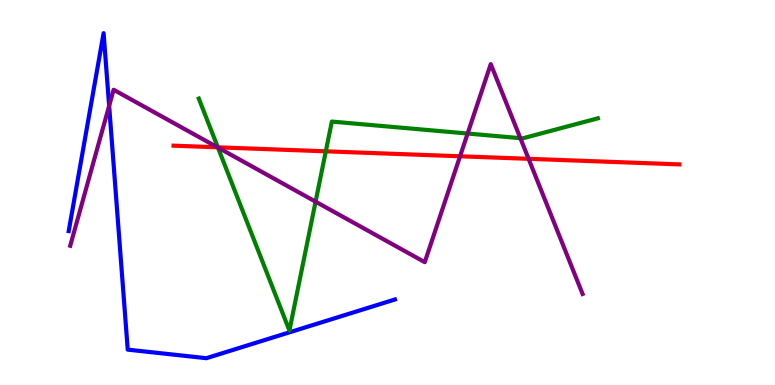[{'lines': ['blue', 'red'], 'intersections': []}, {'lines': ['green', 'red'], 'intersections': [{'x': 2.81, 'y': 6.17}, {'x': 4.2, 'y': 6.07}]}, {'lines': ['purple', 'red'], 'intersections': [{'x': 2.81, 'y': 6.17}, {'x': 5.94, 'y': 5.94}, {'x': 6.82, 'y': 5.88}]}, {'lines': ['blue', 'green'], 'intersections': []}, {'lines': ['blue', 'purple'], 'intersections': [{'x': 1.41, 'y': 7.25}]}, {'lines': ['green', 'purple'], 'intersections': [{'x': 2.81, 'y': 6.17}, {'x': 4.07, 'y': 4.76}, {'x': 6.03, 'y': 6.53}, {'x': 6.71, 'y': 6.41}]}]